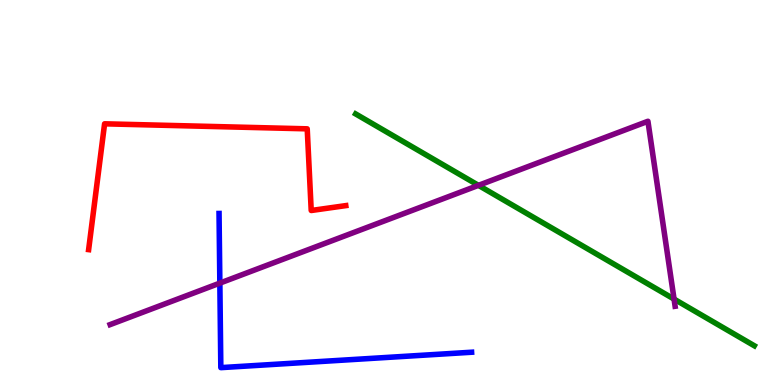[{'lines': ['blue', 'red'], 'intersections': []}, {'lines': ['green', 'red'], 'intersections': []}, {'lines': ['purple', 'red'], 'intersections': []}, {'lines': ['blue', 'green'], 'intersections': []}, {'lines': ['blue', 'purple'], 'intersections': [{'x': 2.84, 'y': 2.65}]}, {'lines': ['green', 'purple'], 'intersections': [{'x': 6.17, 'y': 5.19}, {'x': 8.7, 'y': 2.23}]}]